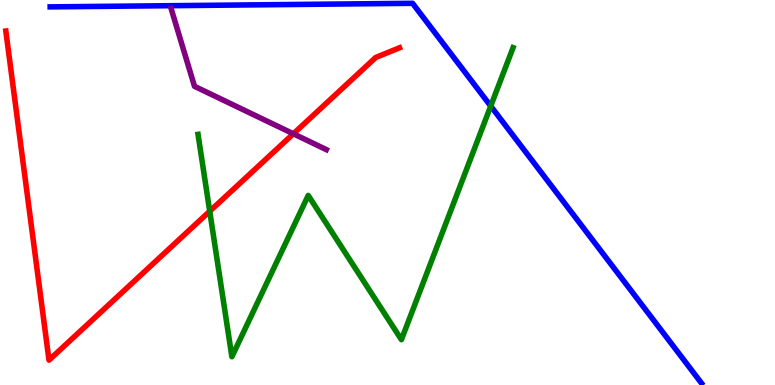[{'lines': ['blue', 'red'], 'intersections': []}, {'lines': ['green', 'red'], 'intersections': [{'x': 2.71, 'y': 4.51}]}, {'lines': ['purple', 'red'], 'intersections': [{'x': 3.79, 'y': 6.53}]}, {'lines': ['blue', 'green'], 'intersections': [{'x': 6.33, 'y': 7.24}]}, {'lines': ['blue', 'purple'], 'intersections': []}, {'lines': ['green', 'purple'], 'intersections': []}]